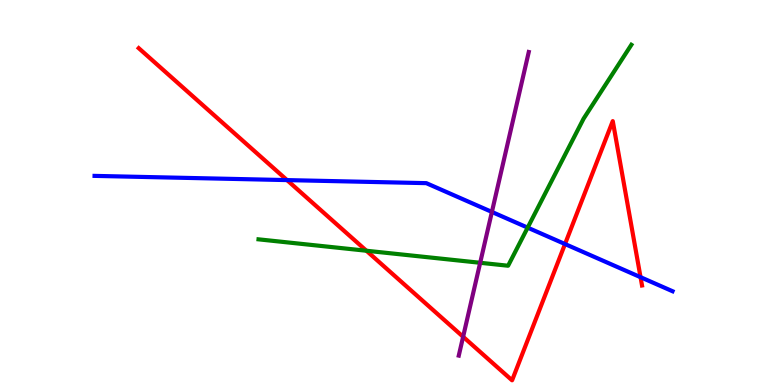[{'lines': ['blue', 'red'], 'intersections': [{'x': 3.7, 'y': 5.32}, {'x': 7.29, 'y': 3.66}, {'x': 8.27, 'y': 2.8}]}, {'lines': ['green', 'red'], 'intersections': [{'x': 4.73, 'y': 3.49}]}, {'lines': ['purple', 'red'], 'intersections': [{'x': 5.98, 'y': 1.25}]}, {'lines': ['blue', 'green'], 'intersections': [{'x': 6.81, 'y': 4.09}]}, {'lines': ['blue', 'purple'], 'intersections': [{'x': 6.35, 'y': 4.49}]}, {'lines': ['green', 'purple'], 'intersections': [{'x': 6.2, 'y': 3.17}]}]